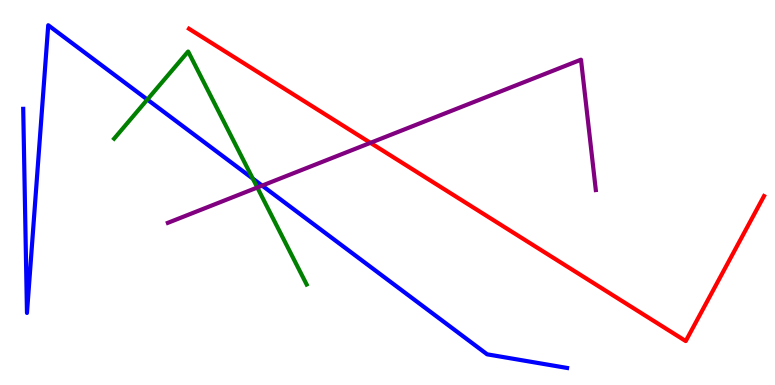[{'lines': ['blue', 'red'], 'intersections': []}, {'lines': ['green', 'red'], 'intersections': []}, {'lines': ['purple', 'red'], 'intersections': [{'x': 4.78, 'y': 6.29}]}, {'lines': ['blue', 'green'], 'intersections': [{'x': 1.9, 'y': 7.41}, {'x': 3.26, 'y': 5.36}]}, {'lines': ['blue', 'purple'], 'intersections': [{'x': 3.38, 'y': 5.18}]}, {'lines': ['green', 'purple'], 'intersections': [{'x': 3.32, 'y': 5.13}]}]